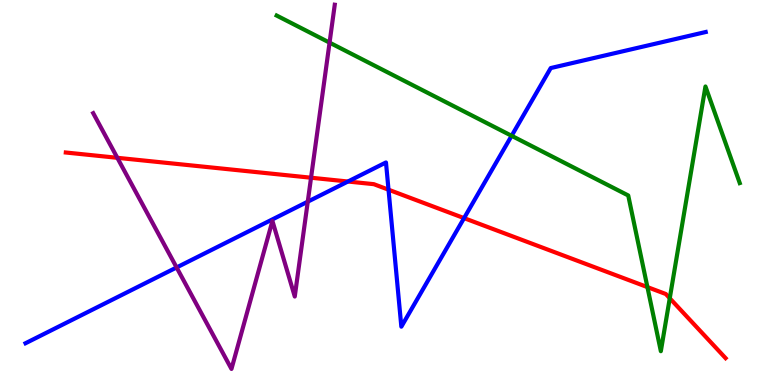[{'lines': ['blue', 'red'], 'intersections': [{'x': 4.49, 'y': 5.29}, {'x': 5.01, 'y': 5.07}, {'x': 5.99, 'y': 4.33}]}, {'lines': ['green', 'red'], 'intersections': [{'x': 8.35, 'y': 2.54}, {'x': 8.64, 'y': 2.25}]}, {'lines': ['purple', 'red'], 'intersections': [{'x': 1.51, 'y': 5.9}, {'x': 4.01, 'y': 5.38}]}, {'lines': ['blue', 'green'], 'intersections': [{'x': 6.6, 'y': 6.47}]}, {'lines': ['blue', 'purple'], 'intersections': [{'x': 2.28, 'y': 3.05}, {'x': 3.97, 'y': 4.76}]}, {'lines': ['green', 'purple'], 'intersections': [{'x': 4.25, 'y': 8.89}]}]